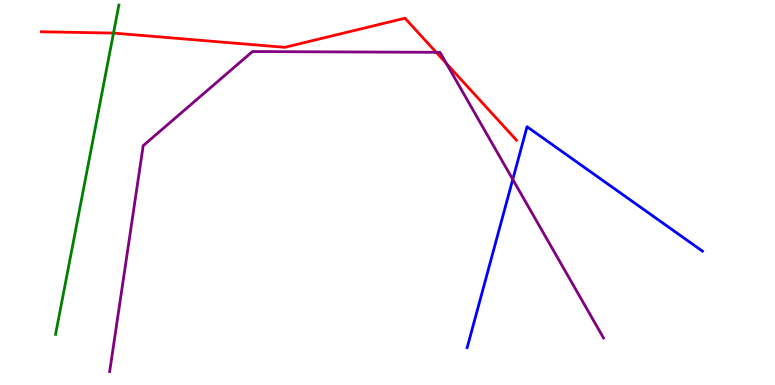[{'lines': ['blue', 'red'], 'intersections': []}, {'lines': ['green', 'red'], 'intersections': [{'x': 1.46, 'y': 9.14}]}, {'lines': ['purple', 'red'], 'intersections': [{'x': 5.63, 'y': 8.64}, {'x': 5.76, 'y': 8.35}]}, {'lines': ['blue', 'green'], 'intersections': []}, {'lines': ['blue', 'purple'], 'intersections': [{'x': 6.62, 'y': 5.34}]}, {'lines': ['green', 'purple'], 'intersections': []}]